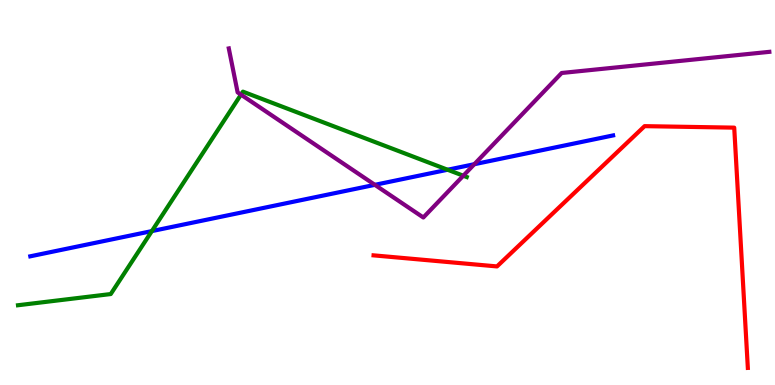[{'lines': ['blue', 'red'], 'intersections': []}, {'lines': ['green', 'red'], 'intersections': []}, {'lines': ['purple', 'red'], 'intersections': []}, {'lines': ['blue', 'green'], 'intersections': [{'x': 1.96, 'y': 4.0}, {'x': 5.78, 'y': 5.59}]}, {'lines': ['blue', 'purple'], 'intersections': [{'x': 4.84, 'y': 5.2}, {'x': 6.12, 'y': 5.73}]}, {'lines': ['green', 'purple'], 'intersections': [{'x': 3.11, 'y': 7.54}, {'x': 5.98, 'y': 5.44}]}]